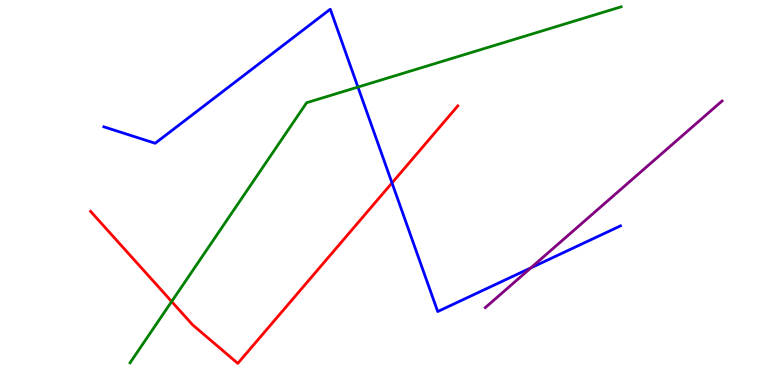[{'lines': ['blue', 'red'], 'intersections': [{'x': 5.06, 'y': 5.25}]}, {'lines': ['green', 'red'], 'intersections': [{'x': 2.21, 'y': 2.17}]}, {'lines': ['purple', 'red'], 'intersections': []}, {'lines': ['blue', 'green'], 'intersections': [{'x': 4.62, 'y': 7.74}]}, {'lines': ['blue', 'purple'], 'intersections': [{'x': 6.85, 'y': 3.04}]}, {'lines': ['green', 'purple'], 'intersections': []}]